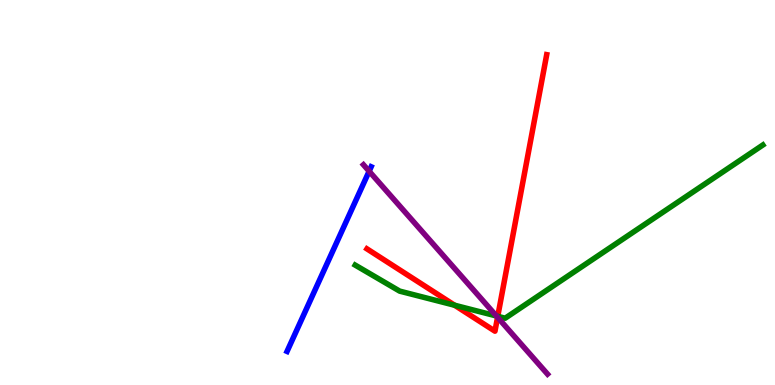[{'lines': ['blue', 'red'], 'intersections': []}, {'lines': ['green', 'red'], 'intersections': [{'x': 5.87, 'y': 2.07}, {'x': 6.42, 'y': 1.78}]}, {'lines': ['purple', 'red'], 'intersections': [{'x': 6.42, 'y': 1.76}]}, {'lines': ['blue', 'green'], 'intersections': []}, {'lines': ['blue', 'purple'], 'intersections': [{'x': 4.76, 'y': 5.55}]}, {'lines': ['green', 'purple'], 'intersections': [{'x': 6.41, 'y': 1.79}]}]